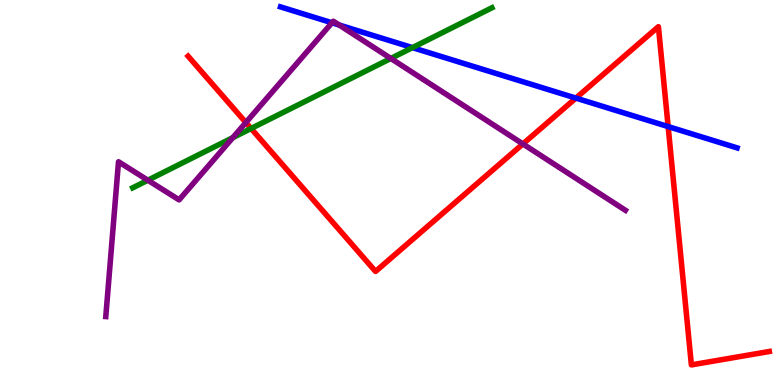[{'lines': ['blue', 'red'], 'intersections': [{'x': 7.43, 'y': 7.45}, {'x': 8.62, 'y': 6.71}]}, {'lines': ['green', 'red'], 'intersections': [{'x': 3.24, 'y': 6.66}]}, {'lines': ['purple', 'red'], 'intersections': [{'x': 3.17, 'y': 6.82}, {'x': 6.75, 'y': 6.26}]}, {'lines': ['blue', 'green'], 'intersections': [{'x': 5.32, 'y': 8.76}]}, {'lines': ['blue', 'purple'], 'intersections': [{'x': 4.28, 'y': 9.41}, {'x': 4.38, 'y': 9.35}]}, {'lines': ['green', 'purple'], 'intersections': [{'x': 1.91, 'y': 5.32}, {'x': 3.0, 'y': 6.42}, {'x': 5.04, 'y': 8.48}]}]